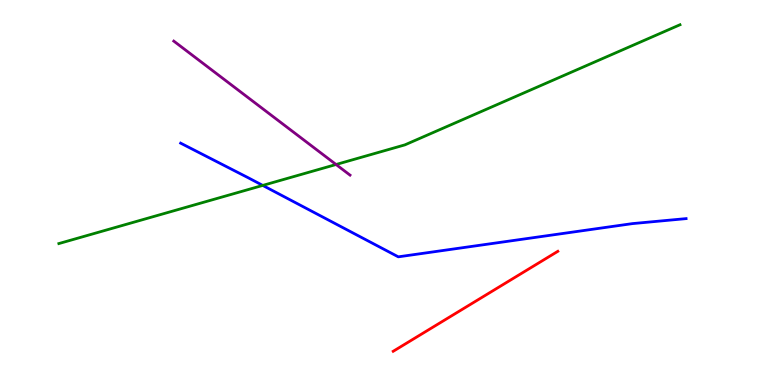[{'lines': ['blue', 'red'], 'intersections': []}, {'lines': ['green', 'red'], 'intersections': []}, {'lines': ['purple', 'red'], 'intersections': []}, {'lines': ['blue', 'green'], 'intersections': [{'x': 3.39, 'y': 5.18}]}, {'lines': ['blue', 'purple'], 'intersections': []}, {'lines': ['green', 'purple'], 'intersections': [{'x': 4.34, 'y': 5.73}]}]